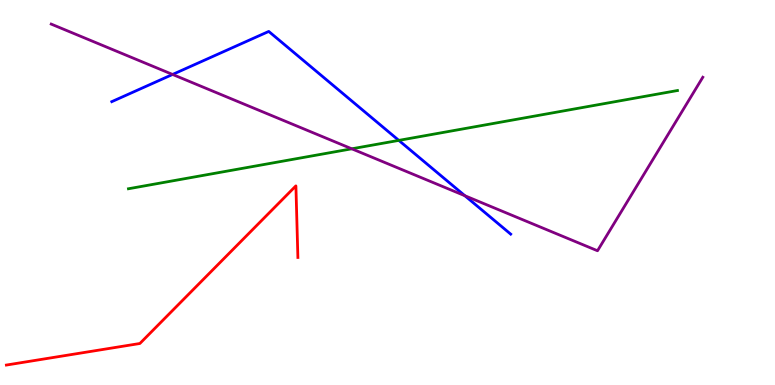[{'lines': ['blue', 'red'], 'intersections': []}, {'lines': ['green', 'red'], 'intersections': []}, {'lines': ['purple', 'red'], 'intersections': []}, {'lines': ['blue', 'green'], 'intersections': [{'x': 5.15, 'y': 6.35}]}, {'lines': ['blue', 'purple'], 'intersections': [{'x': 2.23, 'y': 8.07}, {'x': 6.0, 'y': 4.92}]}, {'lines': ['green', 'purple'], 'intersections': [{'x': 4.54, 'y': 6.14}]}]